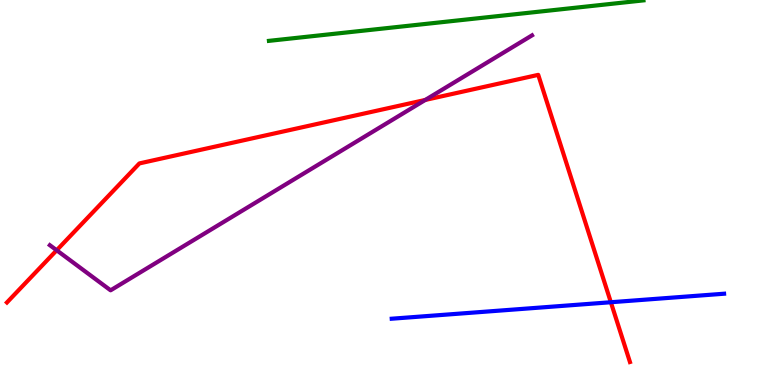[{'lines': ['blue', 'red'], 'intersections': [{'x': 7.88, 'y': 2.15}]}, {'lines': ['green', 'red'], 'intersections': []}, {'lines': ['purple', 'red'], 'intersections': [{'x': 0.731, 'y': 3.5}, {'x': 5.49, 'y': 7.4}]}, {'lines': ['blue', 'green'], 'intersections': []}, {'lines': ['blue', 'purple'], 'intersections': []}, {'lines': ['green', 'purple'], 'intersections': []}]